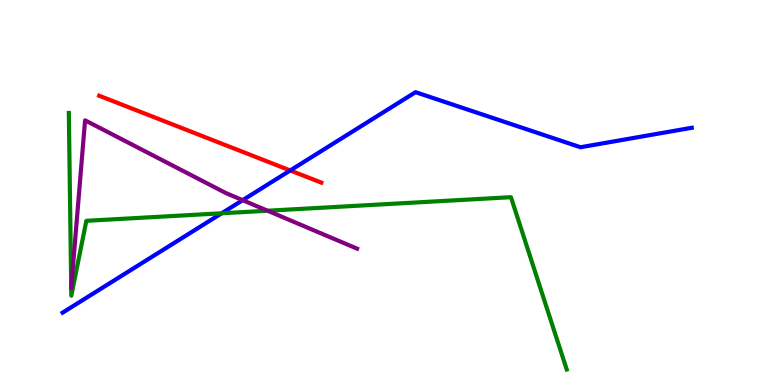[{'lines': ['blue', 'red'], 'intersections': [{'x': 3.74, 'y': 5.57}]}, {'lines': ['green', 'red'], 'intersections': []}, {'lines': ['purple', 'red'], 'intersections': []}, {'lines': ['blue', 'green'], 'intersections': [{'x': 2.86, 'y': 4.46}]}, {'lines': ['blue', 'purple'], 'intersections': [{'x': 3.13, 'y': 4.8}]}, {'lines': ['green', 'purple'], 'intersections': [{'x': 0.919, 'y': 2.54}, {'x': 3.45, 'y': 4.53}]}]